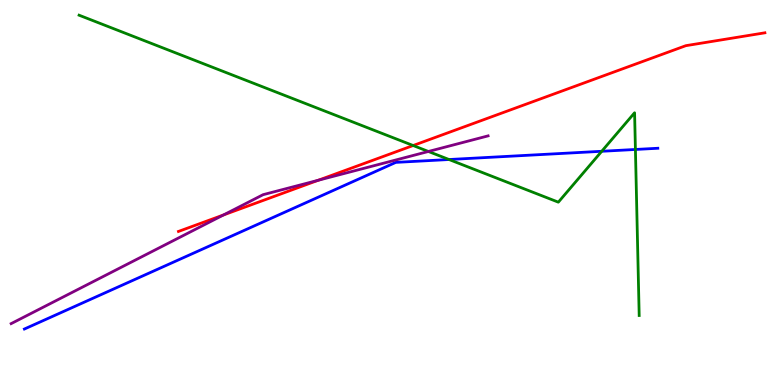[{'lines': ['blue', 'red'], 'intersections': []}, {'lines': ['green', 'red'], 'intersections': [{'x': 5.33, 'y': 6.22}]}, {'lines': ['purple', 'red'], 'intersections': [{'x': 2.88, 'y': 4.42}, {'x': 4.11, 'y': 5.32}]}, {'lines': ['blue', 'green'], 'intersections': [{'x': 5.79, 'y': 5.86}, {'x': 7.76, 'y': 6.07}, {'x': 8.2, 'y': 6.12}]}, {'lines': ['blue', 'purple'], 'intersections': []}, {'lines': ['green', 'purple'], 'intersections': [{'x': 5.53, 'y': 6.07}]}]